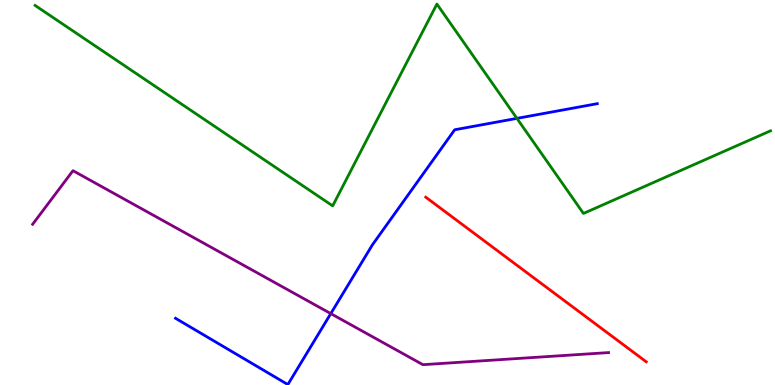[{'lines': ['blue', 'red'], 'intersections': []}, {'lines': ['green', 'red'], 'intersections': []}, {'lines': ['purple', 'red'], 'intersections': []}, {'lines': ['blue', 'green'], 'intersections': [{'x': 6.67, 'y': 6.93}]}, {'lines': ['blue', 'purple'], 'intersections': [{'x': 4.27, 'y': 1.85}]}, {'lines': ['green', 'purple'], 'intersections': []}]